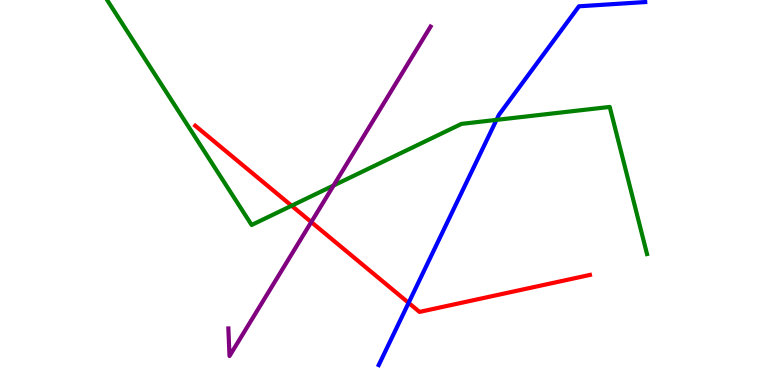[{'lines': ['blue', 'red'], 'intersections': [{'x': 5.27, 'y': 2.13}]}, {'lines': ['green', 'red'], 'intersections': [{'x': 3.76, 'y': 4.66}]}, {'lines': ['purple', 'red'], 'intersections': [{'x': 4.02, 'y': 4.23}]}, {'lines': ['blue', 'green'], 'intersections': [{'x': 6.41, 'y': 6.89}]}, {'lines': ['blue', 'purple'], 'intersections': []}, {'lines': ['green', 'purple'], 'intersections': [{'x': 4.3, 'y': 5.18}]}]